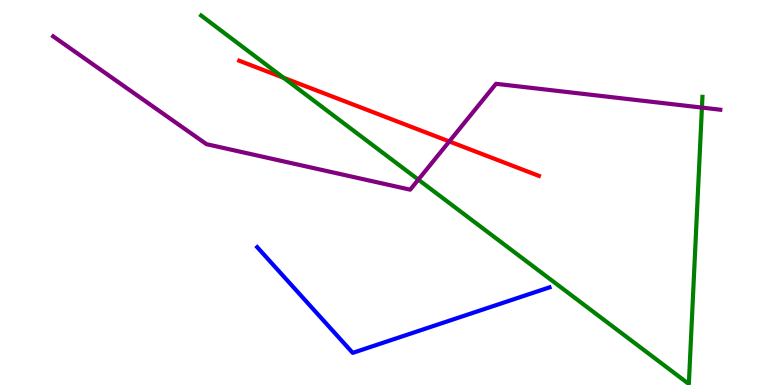[{'lines': ['blue', 'red'], 'intersections': []}, {'lines': ['green', 'red'], 'intersections': [{'x': 3.66, 'y': 7.98}]}, {'lines': ['purple', 'red'], 'intersections': [{'x': 5.8, 'y': 6.33}]}, {'lines': ['blue', 'green'], 'intersections': []}, {'lines': ['blue', 'purple'], 'intersections': []}, {'lines': ['green', 'purple'], 'intersections': [{'x': 5.4, 'y': 5.33}, {'x': 9.06, 'y': 7.21}]}]